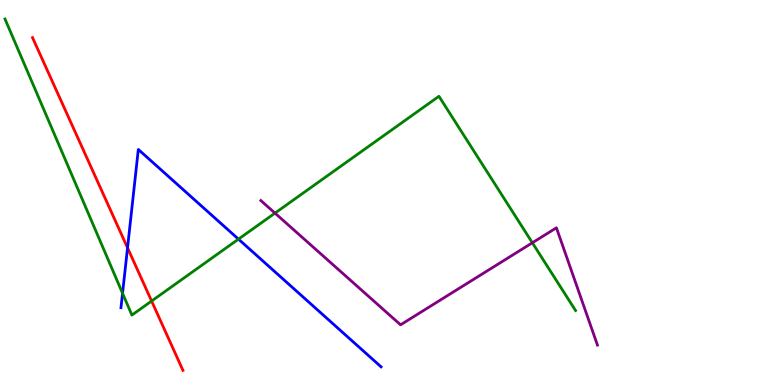[{'lines': ['blue', 'red'], 'intersections': [{'x': 1.65, 'y': 3.56}]}, {'lines': ['green', 'red'], 'intersections': [{'x': 1.96, 'y': 2.18}]}, {'lines': ['purple', 'red'], 'intersections': []}, {'lines': ['blue', 'green'], 'intersections': [{'x': 1.58, 'y': 2.38}, {'x': 3.08, 'y': 3.79}]}, {'lines': ['blue', 'purple'], 'intersections': []}, {'lines': ['green', 'purple'], 'intersections': [{'x': 3.55, 'y': 4.46}, {'x': 6.87, 'y': 3.69}]}]